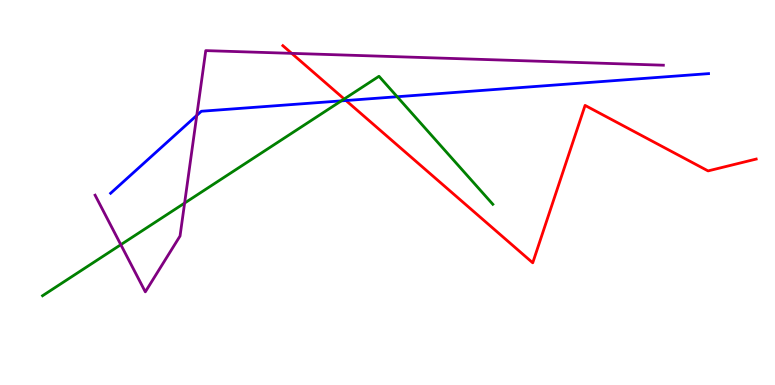[{'lines': ['blue', 'red'], 'intersections': [{'x': 4.46, 'y': 7.39}]}, {'lines': ['green', 'red'], 'intersections': [{'x': 4.44, 'y': 7.43}]}, {'lines': ['purple', 'red'], 'intersections': [{'x': 3.76, 'y': 8.61}]}, {'lines': ['blue', 'green'], 'intersections': [{'x': 4.4, 'y': 7.38}, {'x': 5.12, 'y': 7.49}]}, {'lines': ['blue', 'purple'], 'intersections': [{'x': 2.54, 'y': 7.0}]}, {'lines': ['green', 'purple'], 'intersections': [{'x': 1.56, 'y': 3.64}, {'x': 2.38, 'y': 4.73}]}]